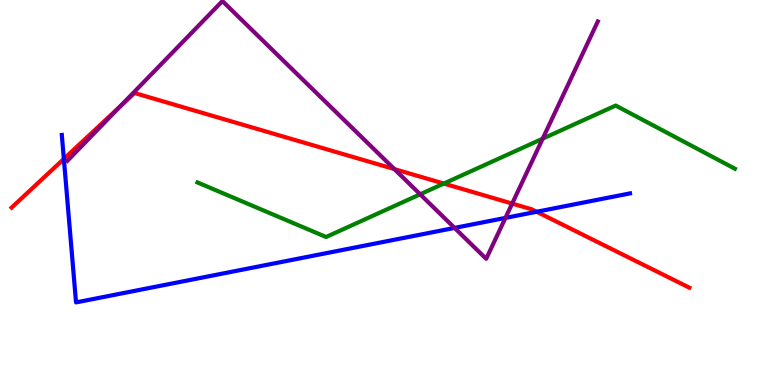[{'lines': ['blue', 'red'], 'intersections': [{'x': 0.824, 'y': 5.87}, {'x': 6.92, 'y': 4.5}]}, {'lines': ['green', 'red'], 'intersections': [{'x': 5.73, 'y': 5.23}]}, {'lines': ['purple', 'red'], 'intersections': [{'x': 1.55, 'y': 7.24}, {'x': 5.09, 'y': 5.61}, {'x': 6.61, 'y': 4.71}]}, {'lines': ['blue', 'green'], 'intersections': []}, {'lines': ['blue', 'purple'], 'intersections': [{'x': 5.87, 'y': 4.08}, {'x': 6.52, 'y': 4.34}]}, {'lines': ['green', 'purple'], 'intersections': [{'x': 5.42, 'y': 4.95}, {'x': 7.0, 'y': 6.4}]}]